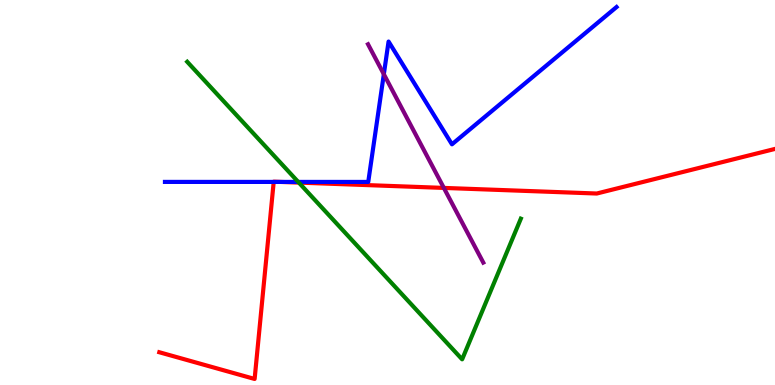[{'lines': ['blue', 'red'], 'intersections': [{'x': 3.53, 'y': 5.27}, {'x': 3.62, 'y': 5.27}]}, {'lines': ['green', 'red'], 'intersections': [{'x': 3.86, 'y': 5.26}]}, {'lines': ['purple', 'red'], 'intersections': [{'x': 5.73, 'y': 5.12}]}, {'lines': ['blue', 'green'], 'intersections': [{'x': 3.85, 'y': 5.27}]}, {'lines': ['blue', 'purple'], 'intersections': [{'x': 4.95, 'y': 8.07}]}, {'lines': ['green', 'purple'], 'intersections': []}]